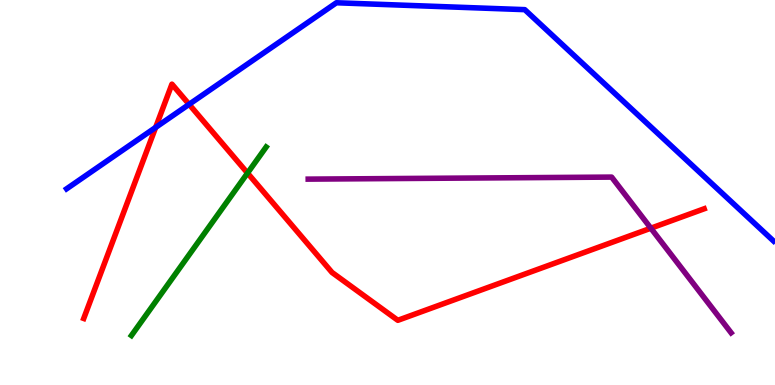[{'lines': ['blue', 'red'], 'intersections': [{'x': 2.01, 'y': 6.69}, {'x': 2.44, 'y': 7.29}]}, {'lines': ['green', 'red'], 'intersections': [{'x': 3.19, 'y': 5.5}]}, {'lines': ['purple', 'red'], 'intersections': [{'x': 8.4, 'y': 4.07}]}, {'lines': ['blue', 'green'], 'intersections': []}, {'lines': ['blue', 'purple'], 'intersections': []}, {'lines': ['green', 'purple'], 'intersections': []}]